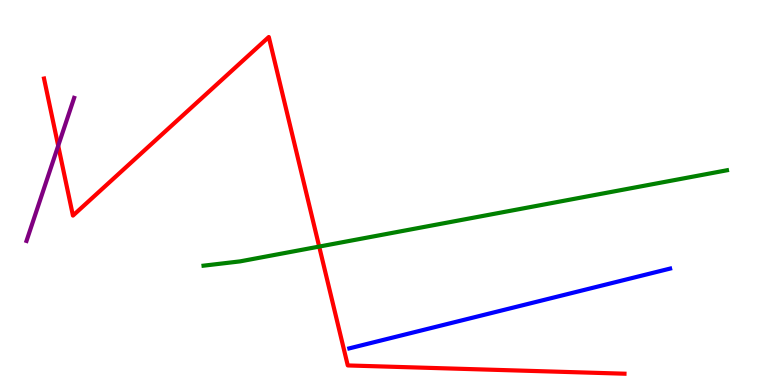[{'lines': ['blue', 'red'], 'intersections': []}, {'lines': ['green', 'red'], 'intersections': [{'x': 4.12, 'y': 3.6}]}, {'lines': ['purple', 'red'], 'intersections': [{'x': 0.751, 'y': 6.21}]}, {'lines': ['blue', 'green'], 'intersections': []}, {'lines': ['blue', 'purple'], 'intersections': []}, {'lines': ['green', 'purple'], 'intersections': []}]